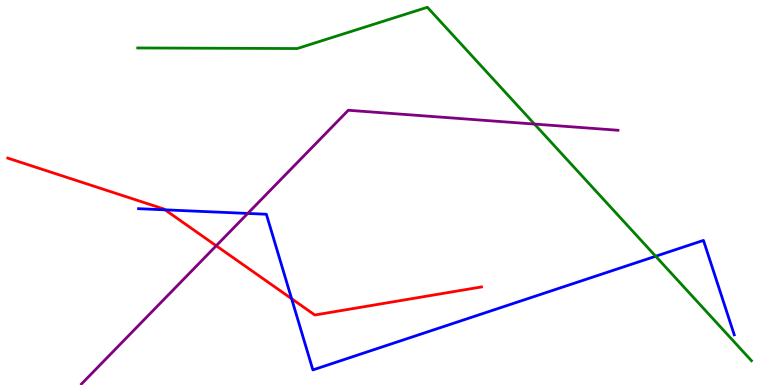[{'lines': ['blue', 'red'], 'intersections': [{'x': 2.13, 'y': 4.55}, {'x': 3.76, 'y': 2.24}]}, {'lines': ['green', 'red'], 'intersections': []}, {'lines': ['purple', 'red'], 'intersections': [{'x': 2.79, 'y': 3.62}]}, {'lines': ['blue', 'green'], 'intersections': [{'x': 8.46, 'y': 3.34}]}, {'lines': ['blue', 'purple'], 'intersections': [{'x': 3.2, 'y': 4.46}]}, {'lines': ['green', 'purple'], 'intersections': [{'x': 6.9, 'y': 6.78}]}]